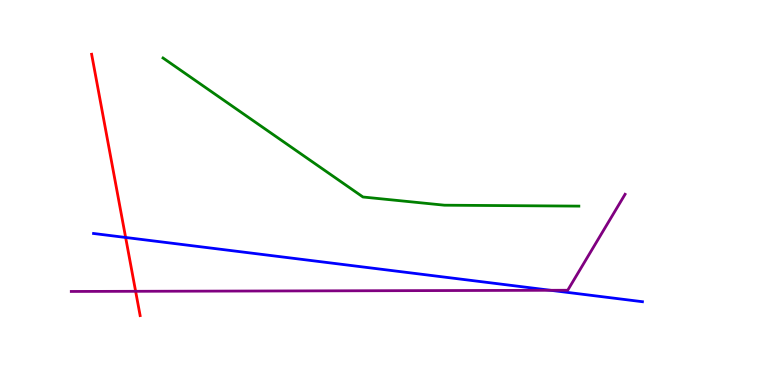[{'lines': ['blue', 'red'], 'intersections': [{'x': 1.62, 'y': 3.83}]}, {'lines': ['green', 'red'], 'intersections': []}, {'lines': ['purple', 'red'], 'intersections': [{'x': 1.75, 'y': 2.43}]}, {'lines': ['blue', 'green'], 'intersections': []}, {'lines': ['blue', 'purple'], 'intersections': [{'x': 7.1, 'y': 2.46}]}, {'lines': ['green', 'purple'], 'intersections': []}]